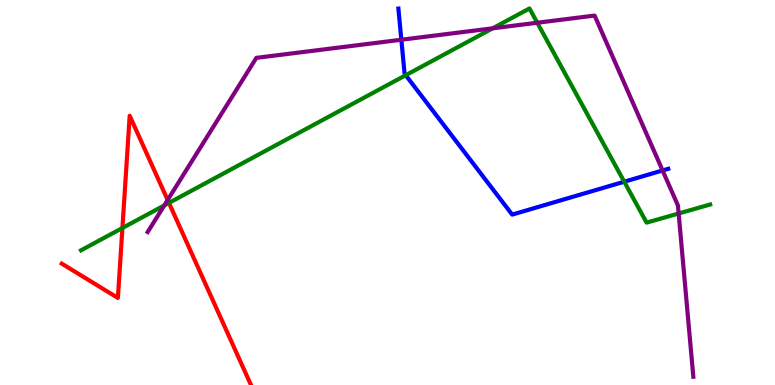[{'lines': ['blue', 'red'], 'intersections': []}, {'lines': ['green', 'red'], 'intersections': [{'x': 1.58, 'y': 4.08}, {'x': 2.18, 'y': 4.73}]}, {'lines': ['purple', 'red'], 'intersections': [{'x': 2.16, 'y': 4.8}]}, {'lines': ['blue', 'green'], 'intersections': [{'x': 5.24, 'y': 8.05}, {'x': 8.05, 'y': 5.28}]}, {'lines': ['blue', 'purple'], 'intersections': [{'x': 5.18, 'y': 8.97}, {'x': 8.55, 'y': 5.57}]}, {'lines': ['green', 'purple'], 'intersections': [{'x': 2.12, 'y': 4.66}, {'x': 6.36, 'y': 9.26}, {'x': 6.93, 'y': 9.41}, {'x': 8.76, 'y': 4.45}]}]